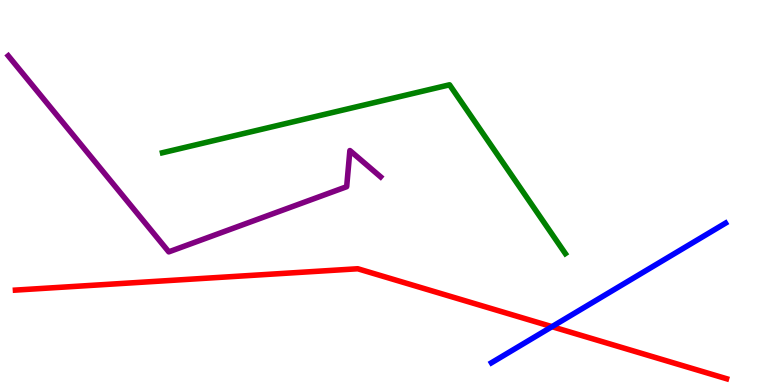[{'lines': ['blue', 'red'], 'intersections': [{'x': 7.12, 'y': 1.52}]}, {'lines': ['green', 'red'], 'intersections': []}, {'lines': ['purple', 'red'], 'intersections': []}, {'lines': ['blue', 'green'], 'intersections': []}, {'lines': ['blue', 'purple'], 'intersections': []}, {'lines': ['green', 'purple'], 'intersections': []}]